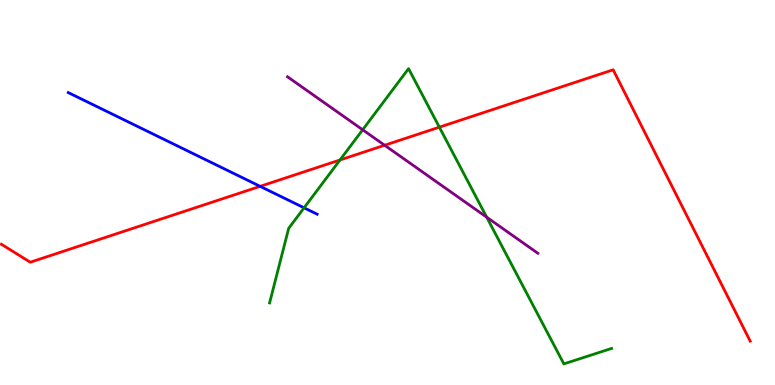[{'lines': ['blue', 'red'], 'intersections': [{'x': 3.36, 'y': 5.16}]}, {'lines': ['green', 'red'], 'intersections': [{'x': 4.39, 'y': 5.84}, {'x': 5.67, 'y': 6.7}]}, {'lines': ['purple', 'red'], 'intersections': [{'x': 4.96, 'y': 6.23}]}, {'lines': ['blue', 'green'], 'intersections': [{'x': 3.92, 'y': 4.6}]}, {'lines': ['blue', 'purple'], 'intersections': []}, {'lines': ['green', 'purple'], 'intersections': [{'x': 4.68, 'y': 6.63}, {'x': 6.28, 'y': 4.36}]}]